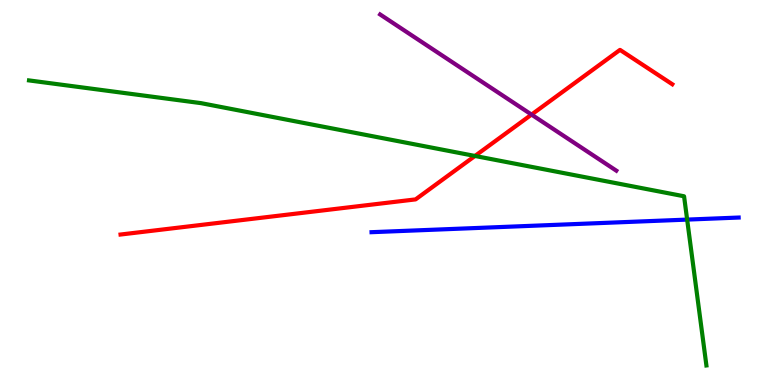[{'lines': ['blue', 'red'], 'intersections': []}, {'lines': ['green', 'red'], 'intersections': [{'x': 6.13, 'y': 5.95}]}, {'lines': ['purple', 'red'], 'intersections': [{'x': 6.86, 'y': 7.02}]}, {'lines': ['blue', 'green'], 'intersections': [{'x': 8.87, 'y': 4.3}]}, {'lines': ['blue', 'purple'], 'intersections': []}, {'lines': ['green', 'purple'], 'intersections': []}]